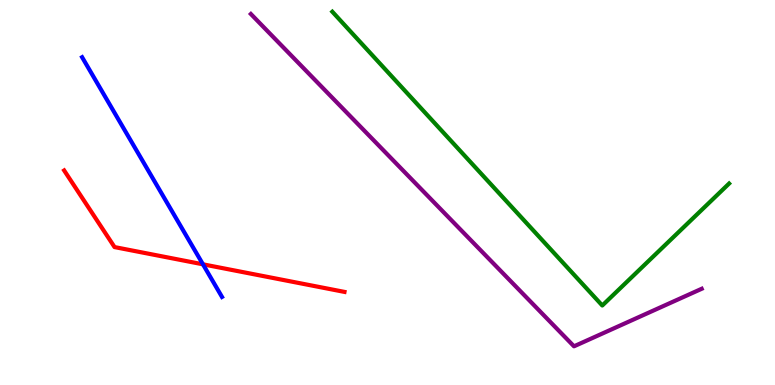[{'lines': ['blue', 'red'], 'intersections': [{'x': 2.62, 'y': 3.13}]}, {'lines': ['green', 'red'], 'intersections': []}, {'lines': ['purple', 'red'], 'intersections': []}, {'lines': ['blue', 'green'], 'intersections': []}, {'lines': ['blue', 'purple'], 'intersections': []}, {'lines': ['green', 'purple'], 'intersections': []}]